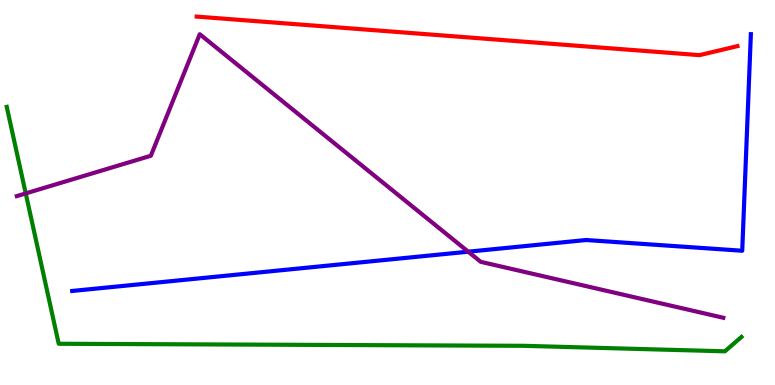[{'lines': ['blue', 'red'], 'intersections': []}, {'lines': ['green', 'red'], 'intersections': []}, {'lines': ['purple', 'red'], 'intersections': []}, {'lines': ['blue', 'green'], 'intersections': []}, {'lines': ['blue', 'purple'], 'intersections': [{'x': 6.04, 'y': 3.46}]}, {'lines': ['green', 'purple'], 'intersections': [{'x': 0.332, 'y': 4.98}]}]